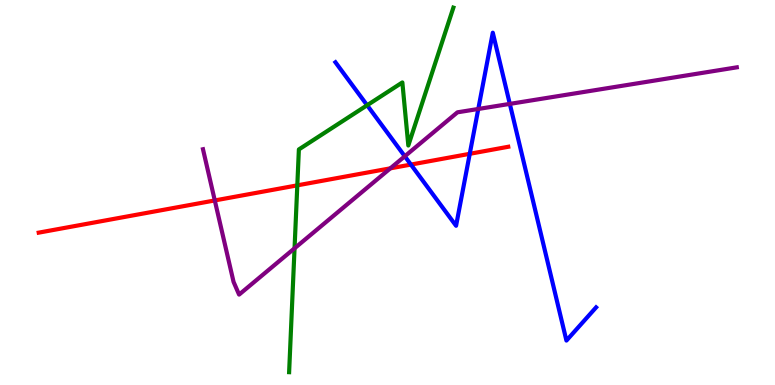[{'lines': ['blue', 'red'], 'intersections': [{'x': 5.3, 'y': 5.73}, {'x': 6.06, 'y': 6.0}]}, {'lines': ['green', 'red'], 'intersections': [{'x': 3.84, 'y': 5.19}]}, {'lines': ['purple', 'red'], 'intersections': [{'x': 2.77, 'y': 4.79}, {'x': 5.04, 'y': 5.63}]}, {'lines': ['blue', 'green'], 'intersections': [{'x': 4.74, 'y': 7.27}]}, {'lines': ['blue', 'purple'], 'intersections': [{'x': 5.22, 'y': 5.94}, {'x': 6.17, 'y': 7.17}, {'x': 6.58, 'y': 7.3}]}, {'lines': ['green', 'purple'], 'intersections': [{'x': 3.8, 'y': 3.55}]}]